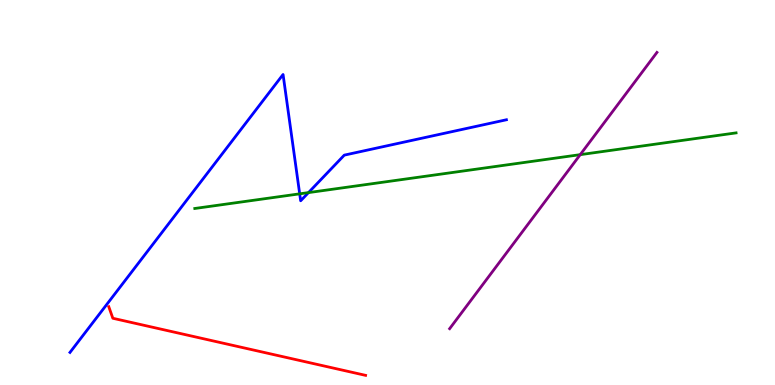[{'lines': ['blue', 'red'], 'intersections': []}, {'lines': ['green', 'red'], 'intersections': []}, {'lines': ['purple', 'red'], 'intersections': []}, {'lines': ['blue', 'green'], 'intersections': [{'x': 3.87, 'y': 4.97}, {'x': 3.98, 'y': 5.0}]}, {'lines': ['blue', 'purple'], 'intersections': []}, {'lines': ['green', 'purple'], 'intersections': [{'x': 7.49, 'y': 5.98}]}]